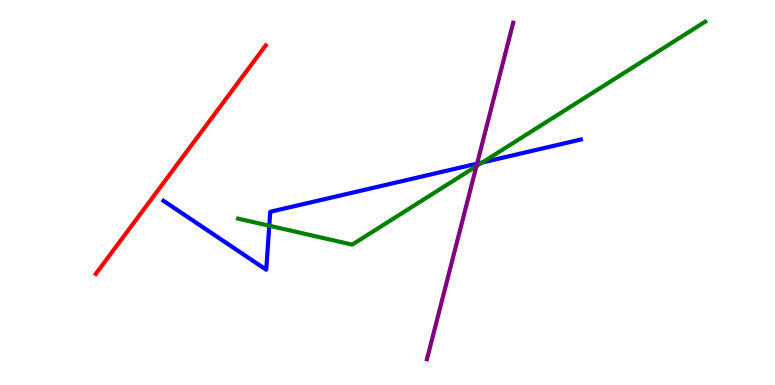[{'lines': ['blue', 'red'], 'intersections': []}, {'lines': ['green', 'red'], 'intersections': []}, {'lines': ['purple', 'red'], 'intersections': []}, {'lines': ['blue', 'green'], 'intersections': [{'x': 3.47, 'y': 4.14}, {'x': 6.22, 'y': 5.78}]}, {'lines': ['blue', 'purple'], 'intersections': [{'x': 6.16, 'y': 5.75}]}, {'lines': ['green', 'purple'], 'intersections': [{'x': 6.15, 'y': 5.68}]}]